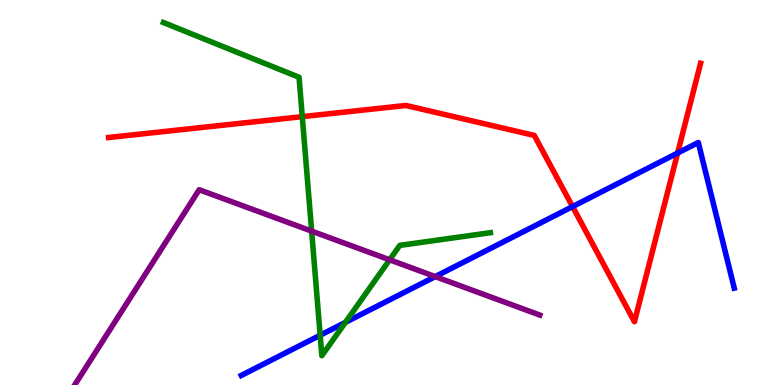[{'lines': ['blue', 'red'], 'intersections': [{'x': 7.39, 'y': 4.63}, {'x': 8.74, 'y': 6.02}]}, {'lines': ['green', 'red'], 'intersections': [{'x': 3.9, 'y': 6.97}]}, {'lines': ['purple', 'red'], 'intersections': []}, {'lines': ['blue', 'green'], 'intersections': [{'x': 4.13, 'y': 1.29}, {'x': 4.46, 'y': 1.63}]}, {'lines': ['blue', 'purple'], 'intersections': [{'x': 5.62, 'y': 2.82}]}, {'lines': ['green', 'purple'], 'intersections': [{'x': 4.02, 'y': 4.0}, {'x': 5.03, 'y': 3.25}]}]